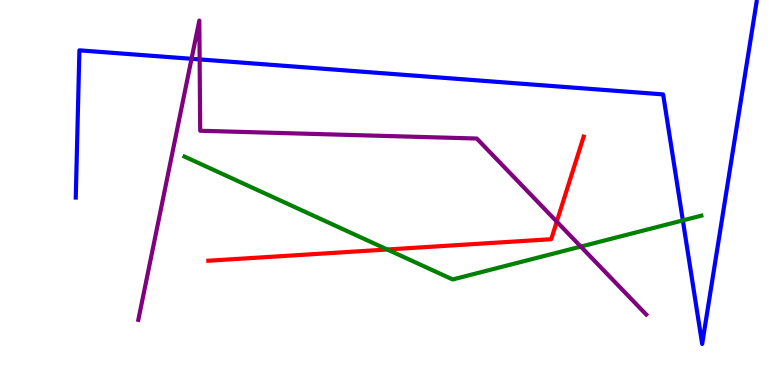[{'lines': ['blue', 'red'], 'intersections': []}, {'lines': ['green', 'red'], 'intersections': [{'x': 5.0, 'y': 3.52}]}, {'lines': ['purple', 'red'], 'intersections': [{'x': 7.18, 'y': 4.24}]}, {'lines': ['blue', 'green'], 'intersections': [{'x': 8.81, 'y': 4.27}]}, {'lines': ['blue', 'purple'], 'intersections': [{'x': 2.47, 'y': 8.47}, {'x': 2.58, 'y': 8.46}]}, {'lines': ['green', 'purple'], 'intersections': [{'x': 7.49, 'y': 3.6}]}]